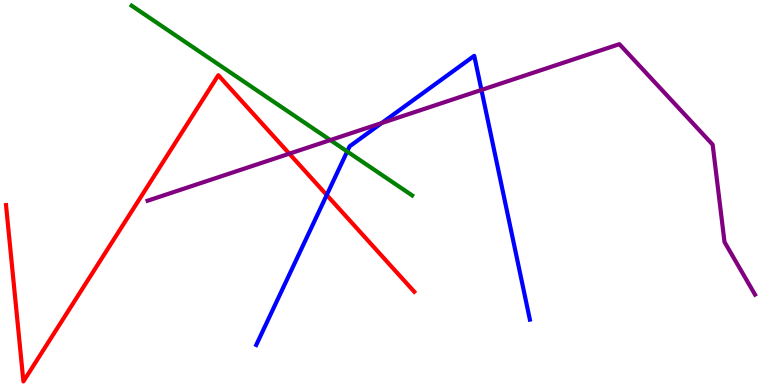[{'lines': ['blue', 'red'], 'intersections': [{'x': 4.22, 'y': 4.93}]}, {'lines': ['green', 'red'], 'intersections': []}, {'lines': ['purple', 'red'], 'intersections': [{'x': 3.73, 'y': 6.01}]}, {'lines': ['blue', 'green'], 'intersections': [{'x': 4.48, 'y': 6.07}]}, {'lines': ['blue', 'purple'], 'intersections': [{'x': 4.93, 'y': 6.8}, {'x': 6.21, 'y': 7.66}]}, {'lines': ['green', 'purple'], 'intersections': [{'x': 4.26, 'y': 6.36}]}]